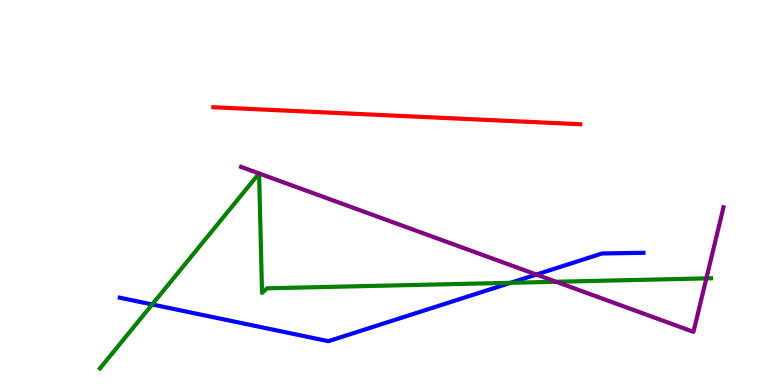[{'lines': ['blue', 'red'], 'intersections': []}, {'lines': ['green', 'red'], 'intersections': []}, {'lines': ['purple', 'red'], 'intersections': []}, {'lines': ['blue', 'green'], 'intersections': [{'x': 1.96, 'y': 2.09}, {'x': 6.59, 'y': 2.65}]}, {'lines': ['blue', 'purple'], 'intersections': [{'x': 6.92, 'y': 2.87}]}, {'lines': ['green', 'purple'], 'intersections': [{'x': 3.34, 'y': 5.49}, {'x': 3.34, 'y': 5.49}, {'x': 7.18, 'y': 2.68}, {'x': 9.11, 'y': 2.77}]}]